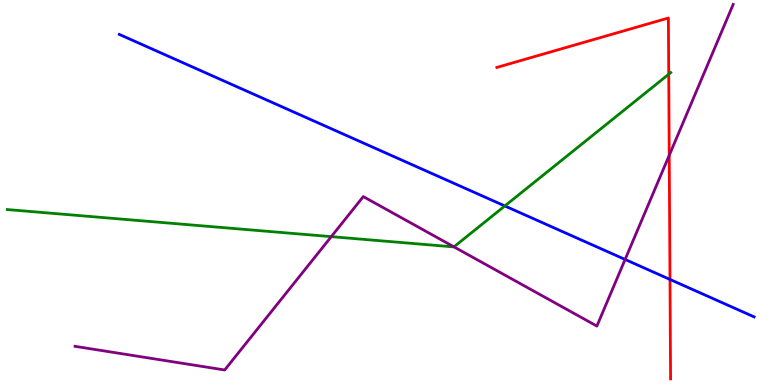[{'lines': ['blue', 'red'], 'intersections': [{'x': 8.64, 'y': 2.74}]}, {'lines': ['green', 'red'], 'intersections': [{'x': 8.63, 'y': 8.07}]}, {'lines': ['purple', 'red'], 'intersections': [{'x': 8.64, 'y': 5.96}]}, {'lines': ['blue', 'green'], 'intersections': [{'x': 6.51, 'y': 4.65}]}, {'lines': ['blue', 'purple'], 'intersections': [{'x': 8.07, 'y': 3.26}]}, {'lines': ['green', 'purple'], 'intersections': [{'x': 4.27, 'y': 3.85}, {'x': 5.86, 'y': 3.59}]}]